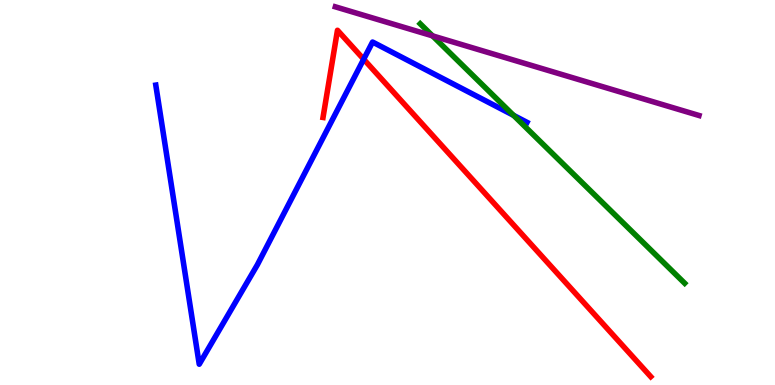[{'lines': ['blue', 'red'], 'intersections': [{'x': 4.69, 'y': 8.46}]}, {'lines': ['green', 'red'], 'intersections': []}, {'lines': ['purple', 'red'], 'intersections': []}, {'lines': ['blue', 'green'], 'intersections': [{'x': 6.63, 'y': 7.0}]}, {'lines': ['blue', 'purple'], 'intersections': []}, {'lines': ['green', 'purple'], 'intersections': [{'x': 5.58, 'y': 9.07}]}]